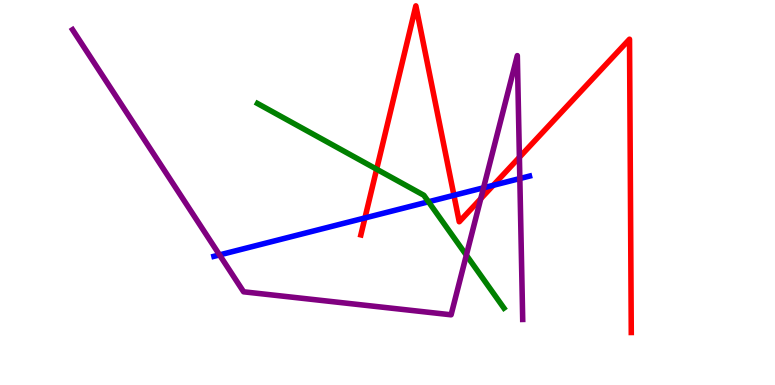[{'lines': ['blue', 'red'], 'intersections': [{'x': 4.71, 'y': 4.34}, {'x': 5.86, 'y': 4.93}, {'x': 6.36, 'y': 5.19}]}, {'lines': ['green', 'red'], 'intersections': [{'x': 4.86, 'y': 5.6}]}, {'lines': ['purple', 'red'], 'intersections': [{'x': 6.2, 'y': 4.84}, {'x': 6.7, 'y': 5.91}]}, {'lines': ['blue', 'green'], 'intersections': [{'x': 5.53, 'y': 4.76}]}, {'lines': ['blue', 'purple'], 'intersections': [{'x': 2.83, 'y': 3.38}, {'x': 6.24, 'y': 5.12}, {'x': 6.71, 'y': 5.36}]}, {'lines': ['green', 'purple'], 'intersections': [{'x': 6.02, 'y': 3.37}]}]